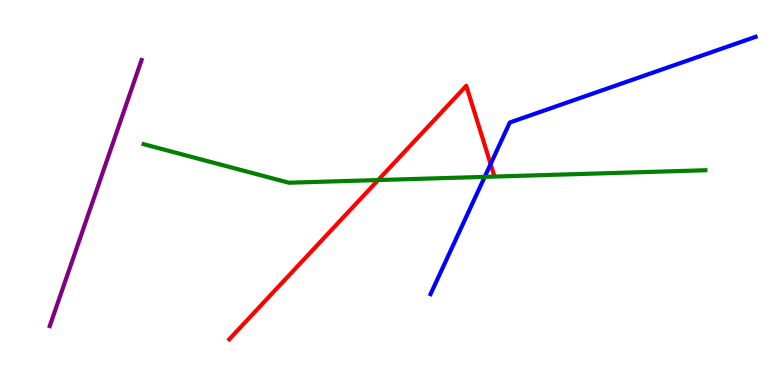[{'lines': ['blue', 'red'], 'intersections': [{'x': 6.33, 'y': 5.74}]}, {'lines': ['green', 'red'], 'intersections': [{'x': 4.88, 'y': 5.32}]}, {'lines': ['purple', 'red'], 'intersections': []}, {'lines': ['blue', 'green'], 'intersections': [{'x': 6.25, 'y': 5.41}]}, {'lines': ['blue', 'purple'], 'intersections': []}, {'lines': ['green', 'purple'], 'intersections': []}]